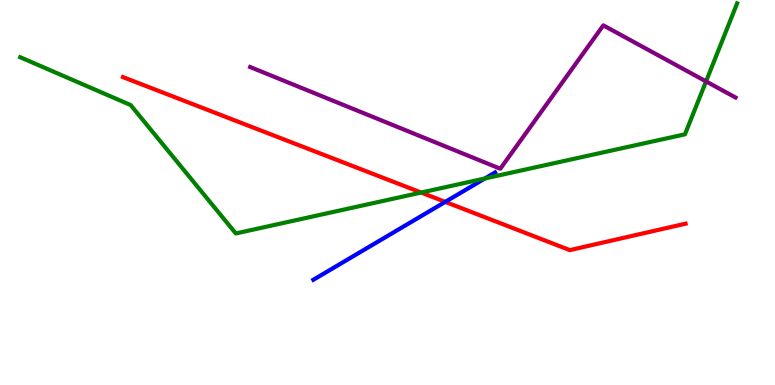[{'lines': ['blue', 'red'], 'intersections': [{'x': 5.75, 'y': 4.76}]}, {'lines': ['green', 'red'], 'intersections': [{'x': 5.43, 'y': 5.0}]}, {'lines': ['purple', 'red'], 'intersections': []}, {'lines': ['blue', 'green'], 'intersections': [{'x': 6.26, 'y': 5.36}]}, {'lines': ['blue', 'purple'], 'intersections': []}, {'lines': ['green', 'purple'], 'intersections': [{'x': 9.11, 'y': 7.89}]}]